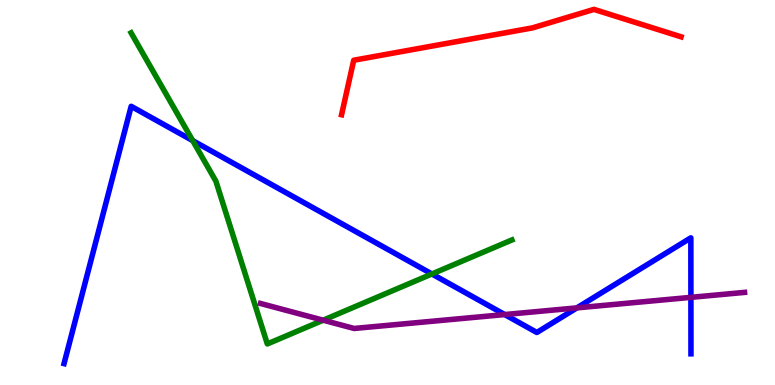[{'lines': ['blue', 'red'], 'intersections': []}, {'lines': ['green', 'red'], 'intersections': []}, {'lines': ['purple', 'red'], 'intersections': []}, {'lines': ['blue', 'green'], 'intersections': [{'x': 2.49, 'y': 6.35}, {'x': 5.57, 'y': 2.88}]}, {'lines': ['blue', 'purple'], 'intersections': [{'x': 6.51, 'y': 1.83}, {'x': 7.44, 'y': 2.0}, {'x': 8.91, 'y': 2.28}]}, {'lines': ['green', 'purple'], 'intersections': [{'x': 4.17, 'y': 1.68}]}]